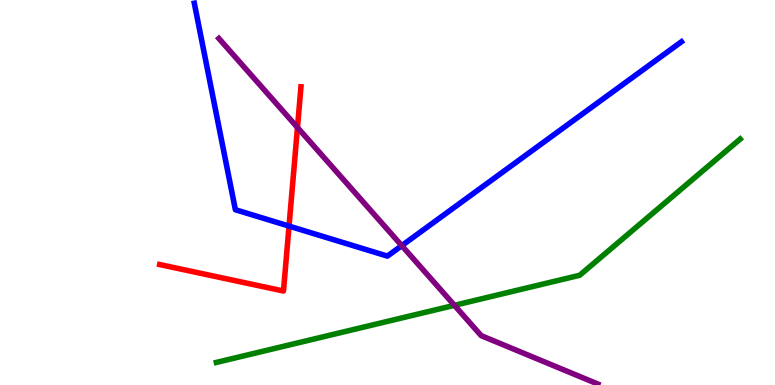[{'lines': ['blue', 'red'], 'intersections': [{'x': 3.73, 'y': 4.13}]}, {'lines': ['green', 'red'], 'intersections': []}, {'lines': ['purple', 'red'], 'intersections': [{'x': 3.84, 'y': 6.69}]}, {'lines': ['blue', 'green'], 'intersections': []}, {'lines': ['blue', 'purple'], 'intersections': [{'x': 5.18, 'y': 3.62}]}, {'lines': ['green', 'purple'], 'intersections': [{'x': 5.86, 'y': 2.07}]}]